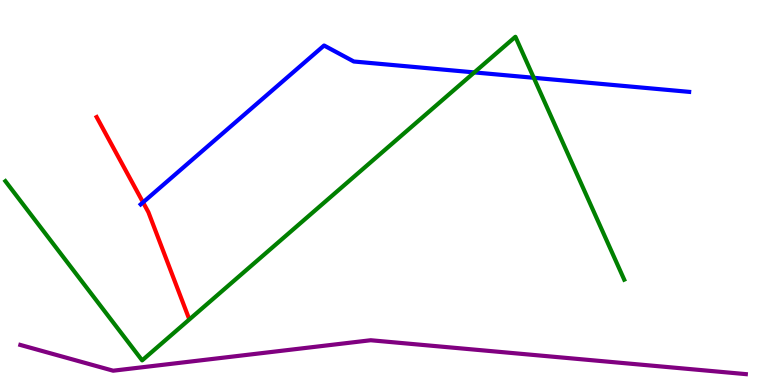[{'lines': ['blue', 'red'], 'intersections': [{'x': 1.85, 'y': 4.74}]}, {'lines': ['green', 'red'], 'intersections': []}, {'lines': ['purple', 'red'], 'intersections': []}, {'lines': ['blue', 'green'], 'intersections': [{'x': 6.12, 'y': 8.12}, {'x': 6.89, 'y': 7.98}]}, {'lines': ['blue', 'purple'], 'intersections': []}, {'lines': ['green', 'purple'], 'intersections': []}]